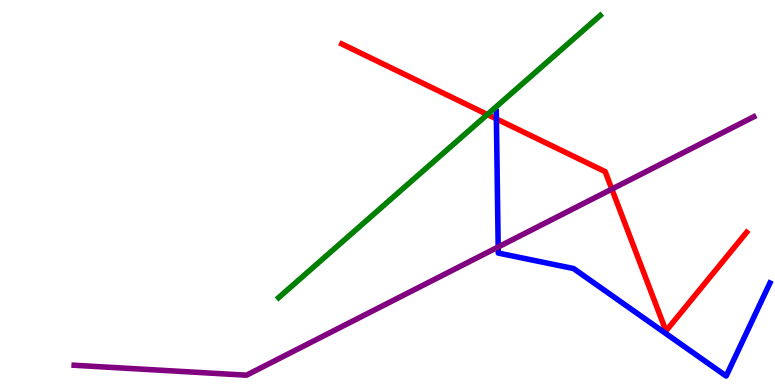[{'lines': ['blue', 'red'], 'intersections': [{'x': 6.41, 'y': 6.91}]}, {'lines': ['green', 'red'], 'intersections': [{'x': 6.29, 'y': 7.03}]}, {'lines': ['purple', 'red'], 'intersections': [{'x': 7.89, 'y': 5.09}]}, {'lines': ['blue', 'green'], 'intersections': []}, {'lines': ['blue', 'purple'], 'intersections': [{'x': 6.43, 'y': 3.58}]}, {'lines': ['green', 'purple'], 'intersections': []}]